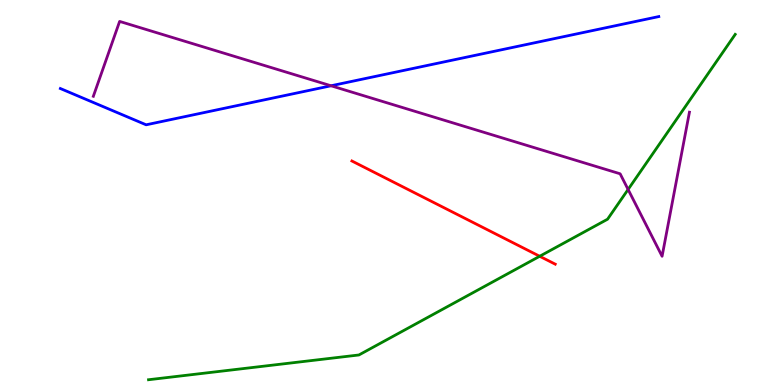[{'lines': ['blue', 'red'], 'intersections': []}, {'lines': ['green', 'red'], 'intersections': [{'x': 6.96, 'y': 3.34}]}, {'lines': ['purple', 'red'], 'intersections': []}, {'lines': ['blue', 'green'], 'intersections': []}, {'lines': ['blue', 'purple'], 'intersections': [{'x': 4.27, 'y': 7.77}]}, {'lines': ['green', 'purple'], 'intersections': [{'x': 8.1, 'y': 5.08}]}]